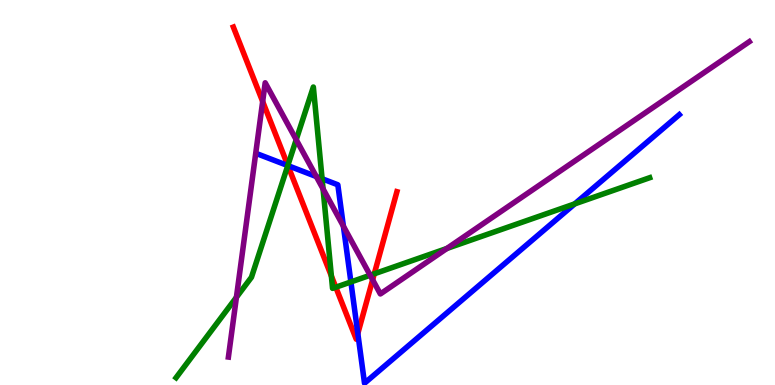[{'lines': ['blue', 'red'], 'intersections': [{'x': 3.72, 'y': 5.7}, {'x': 4.62, 'y': 1.34}]}, {'lines': ['green', 'red'], 'intersections': [{'x': 3.71, 'y': 5.7}, {'x': 4.28, 'y': 2.83}, {'x': 4.33, 'y': 2.54}, {'x': 4.83, 'y': 2.89}]}, {'lines': ['purple', 'red'], 'intersections': [{'x': 3.39, 'y': 7.36}, {'x': 4.81, 'y': 2.73}]}, {'lines': ['blue', 'green'], 'intersections': [{'x': 3.71, 'y': 5.7}, {'x': 4.16, 'y': 5.36}, {'x': 4.53, 'y': 2.68}, {'x': 7.42, 'y': 4.7}]}, {'lines': ['blue', 'purple'], 'intersections': [{'x': 4.08, 'y': 5.41}, {'x': 4.43, 'y': 4.12}]}, {'lines': ['green', 'purple'], 'intersections': [{'x': 3.05, 'y': 2.28}, {'x': 3.82, 'y': 6.37}, {'x': 4.17, 'y': 5.09}, {'x': 4.78, 'y': 2.85}, {'x': 5.77, 'y': 3.55}]}]